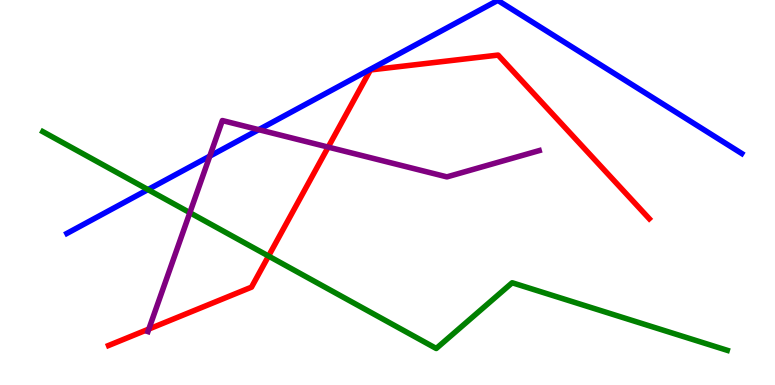[{'lines': ['blue', 'red'], 'intersections': []}, {'lines': ['green', 'red'], 'intersections': [{'x': 3.46, 'y': 3.35}]}, {'lines': ['purple', 'red'], 'intersections': [{'x': 1.92, 'y': 1.45}, {'x': 4.23, 'y': 6.18}]}, {'lines': ['blue', 'green'], 'intersections': [{'x': 1.91, 'y': 5.08}]}, {'lines': ['blue', 'purple'], 'intersections': [{'x': 2.71, 'y': 5.94}, {'x': 3.34, 'y': 6.63}]}, {'lines': ['green', 'purple'], 'intersections': [{'x': 2.45, 'y': 4.48}]}]